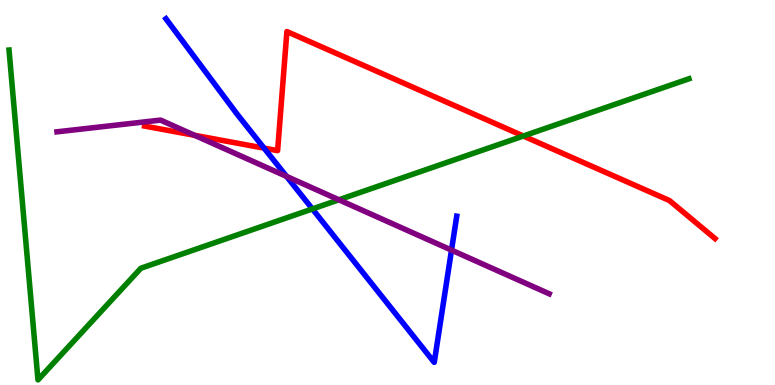[{'lines': ['blue', 'red'], 'intersections': [{'x': 3.41, 'y': 6.15}]}, {'lines': ['green', 'red'], 'intersections': [{'x': 6.75, 'y': 6.47}]}, {'lines': ['purple', 'red'], 'intersections': [{'x': 2.51, 'y': 6.49}]}, {'lines': ['blue', 'green'], 'intersections': [{'x': 4.03, 'y': 4.57}]}, {'lines': ['blue', 'purple'], 'intersections': [{'x': 3.7, 'y': 5.42}, {'x': 5.83, 'y': 3.5}]}, {'lines': ['green', 'purple'], 'intersections': [{'x': 4.37, 'y': 4.81}]}]